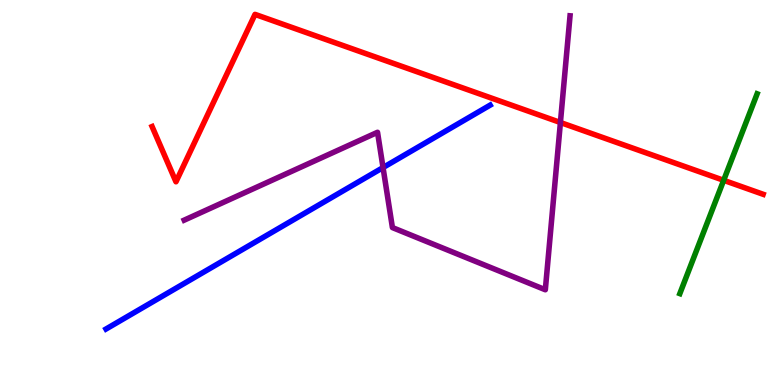[{'lines': ['blue', 'red'], 'intersections': []}, {'lines': ['green', 'red'], 'intersections': [{'x': 9.34, 'y': 5.32}]}, {'lines': ['purple', 'red'], 'intersections': [{'x': 7.23, 'y': 6.82}]}, {'lines': ['blue', 'green'], 'intersections': []}, {'lines': ['blue', 'purple'], 'intersections': [{'x': 4.94, 'y': 5.65}]}, {'lines': ['green', 'purple'], 'intersections': []}]